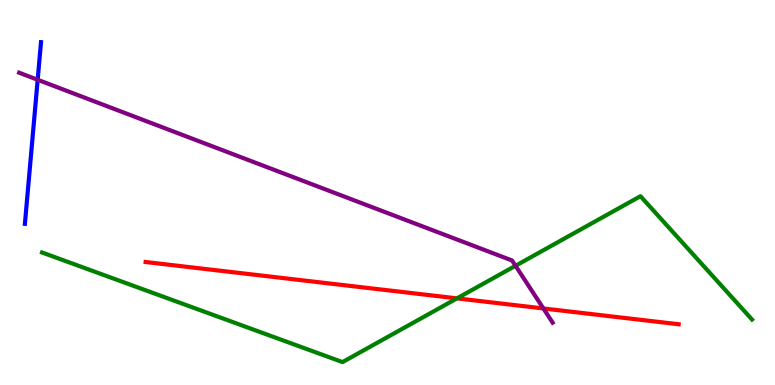[{'lines': ['blue', 'red'], 'intersections': []}, {'lines': ['green', 'red'], 'intersections': [{'x': 5.9, 'y': 2.25}]}, {'lines': ['purple', 'red'], 'intersections': [{'x': 7.01, 'y': 1.99}]}, {'lines': ['blue', 'green'], 'intersections': []}, {'lines': ['blue', 'purple'], 'intersections': [{'x': 0.486, 'y': 7.93}]}, {'lines': ['green', 'purple'], 'intersections': [{'x': 6.65, 'y': 3.1}]}]